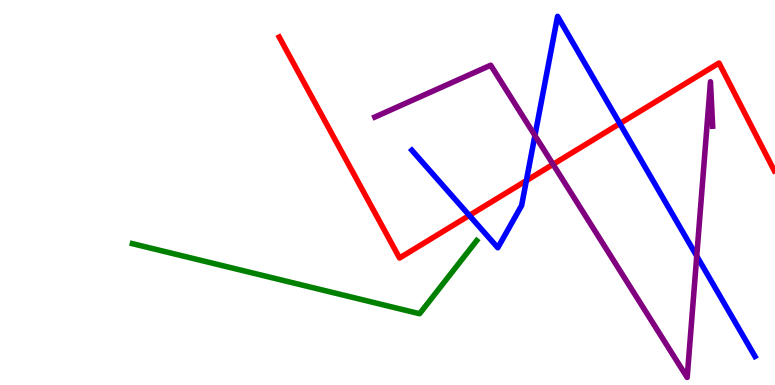[{'lines': ['blue', 'red'], 'intersections': [{'x': 6.06, 'y': 4.4}, {'x': 6.79, 'y': 5.31}, {'x': 8.0, 'y': 6.79}]}, {'lines': ['green', 'red'], 'intersections': []}, {'lines': ['purple', 'red'], 'intersections': [{'x': 7.14, 'y': 5.73}]}, {'lines': ['blue', 'green'], 'intersections': []}, {'lines': ['blue', 'purple'], 'intersections': [{'x': 6.9, 'y': 6.48}, {'x': 8.99, 'y': 3.35}]}, {'lines': ['green', 'purple'], 'intersections': []}]